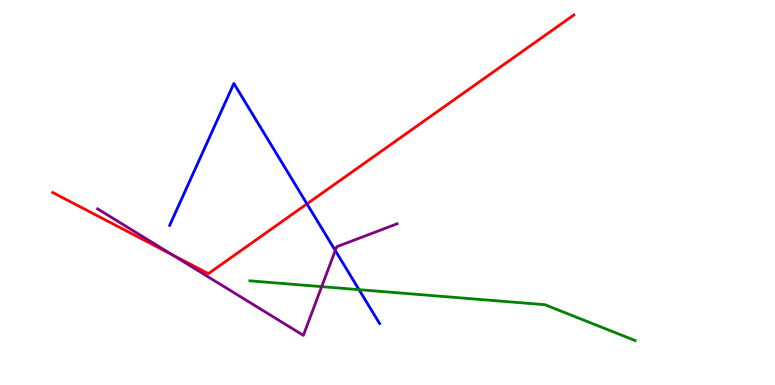[{'lines': ['blue', 'red'], 'intersections': [{'x': 3.96, 'y': 4.7}]}, {'lines': ['green', 'red'], 'intersections': []}, {'lines': ['purple', 'red'], 'intersections': [{'x': 2.22, 'y': 3.38}]}, {'lines': ['blue', 'green'], 'intersections': [{'x': 4.63, 'y': 2.48}]}, {'lines': ['blue', 'purple'], 'intersections': [{'x': 4.33, 'y': 3.49}]}, {'lines': ['green', 'purple'], 'intersections': [{'x': 4.15, 'y': 2.55}]}]